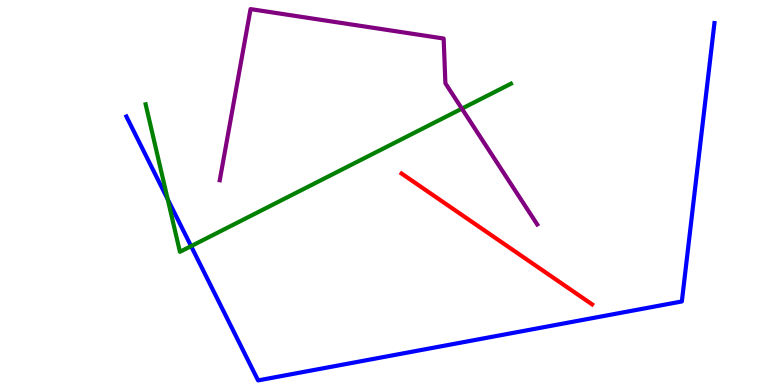[{'lines': ['blue', 'red'], 'intersections': []}, {'lines': ['green', 'red'], 'intersections': []}, {'lines': ['purple', 'red'], 'intersections': []}, {'lines': ['blue', 'green'], 'intersections': [{'x': 2.16, 'y': 4.82}, {'x': 2.47, 'y': 3.61}]}, {'lines': ['blue', 'purple'], 'intersections': []}, {'lines': ['green', 'purple'], 'intersections': [{'x': 5.96, 'y': 7.18}]}]